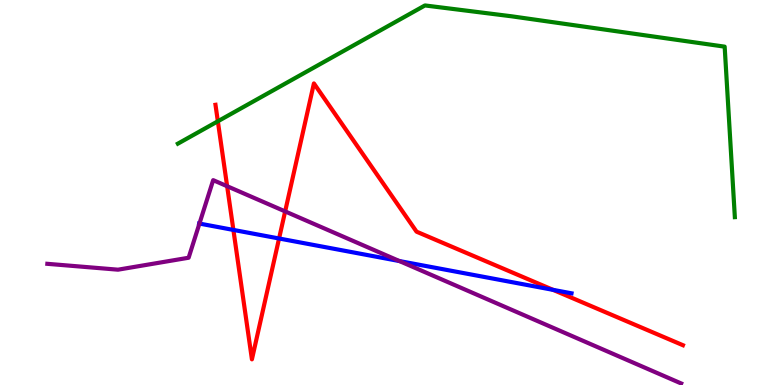[{'lines': ['blue', 'red'], 'intersections': [{'x': 3.01, 'y': 4.03}, {'x': 3.6, 'y': 3.81}, {'x': 7.14, 'y': 2.47}]}, {'lines': ['green', 'red'], 'intersections': [{'x': 2.81, 'y': 6.85}]}, {'lines': ['purple', 'red'], 'intersections': [{'x': 2.93, 'y': 5.16}, {'x': 3.68, 'y': 4.51}]}, {'lines': ['blue', 'green'], 'intersections': []}, {'lines': ['blue', 'purple'], 'intersections': [{'x': 2.57, 'y': 4.19}, {'x': 5.15, 'y': 3.22}]}, {'lines': ['green', 'purple'], 'intersections': []}]